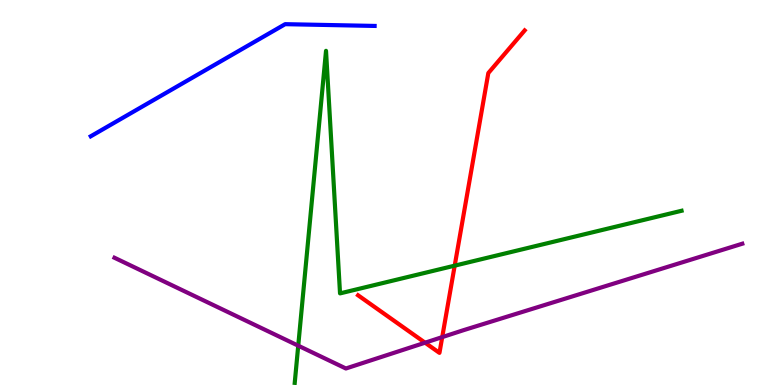[{'lines': ['blue', 'red'], 'intersections': []}, {'lines': ['green', 'red'], 'intersections': [{'x': 5.87, 'y': 3.1}]}, {'lines': ['purple', 'red'], 'intersections': [{'x': 5.48, 'y': 1.1}, {'x': 5.71, 'y': 1.24}]}, {'lines': ['blue', 'green'], 'intersections': []}, {'lines': ['blue', 'purple'], 'intersections': []}, {'lines': ['green', 'purple'], 'intersections': [{'x': 3.85, 'y': 1.02}]}]